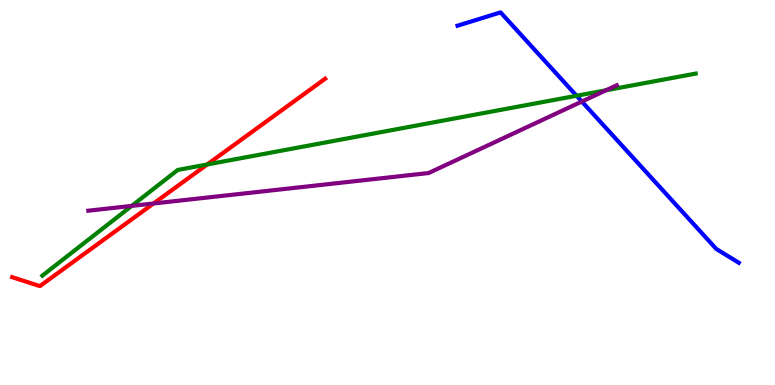[{'lines': ['blue', 'red'], 'intersections': []}, {'lines': ['green', 'red'], 'intersections': [{'x': 2.67, 'y': 5.73}]}, {'lines': ['purple', 'red'], 'intersections': [{'x': 1.98, 'y': 4.71}]}, {'lines': ['blue', 'green'], 'intersections': [{'x': 7.44, 'y': 7.51}]}, {'lines': ['blue', 'purple'], 'intersections': [{'x': 7.51, 'y': 7.36}]}, {'lines': ['green', 'purple'], 'intersections': [{'x': 1.7, 'y': 4.65}, {'x': 7.82, 'y': 7.65}]}]